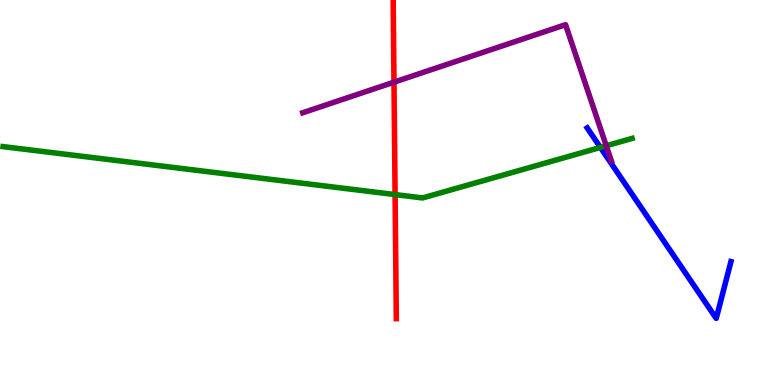[{'lines': ['blue', 'red'], 'intersections': []}, {'lines': ['green', 'red'], 'intersections': [{'x': 5.1, 'y': 4.95}]}, {'lines': ['purple', 'red'], 'intersections': [{'x': 5.08, 'y': 7.87}]}, {'lines': ['blue', 'green'], 'intersections': [{'x': 7.75, 'y': 6.17}]}, {'lines': ['blue', 'purple'], 'intersections': []}, {'lines': ['green', 'purple'], 'intersections': [{'x': 7.82, 'y': 6.21}]}]